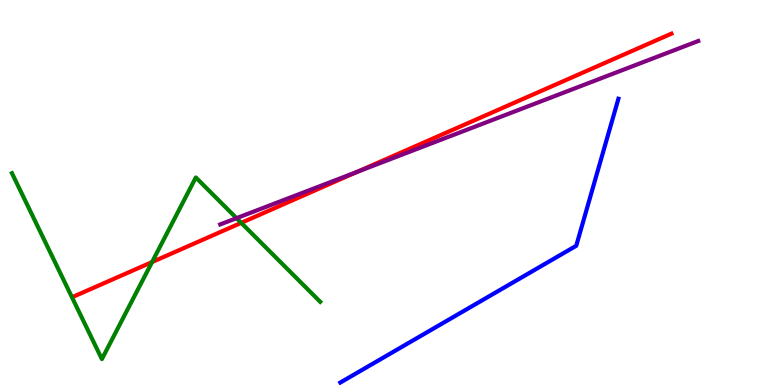[{'lines': ['blue', 'red'], 'intersections': []}, {'lines': ['green', 'red'], 'intersections': [{'x': 1.96, 'y': 3.19}, {'x': 3.11, 'y': 4.21}]}, {'lines': ['purple', 'red'], 'intersections': [{'x': 4.61, 'y': 5.53}]}, {'lines': ['blue', 'green'], 'intersections': []}, {'lines': ['blue', 'purple'], 'intersections': []}, {'lines': ['green', 'purple'], 'intersections': [{'x': 3.05, 'y': 4.33}]}]